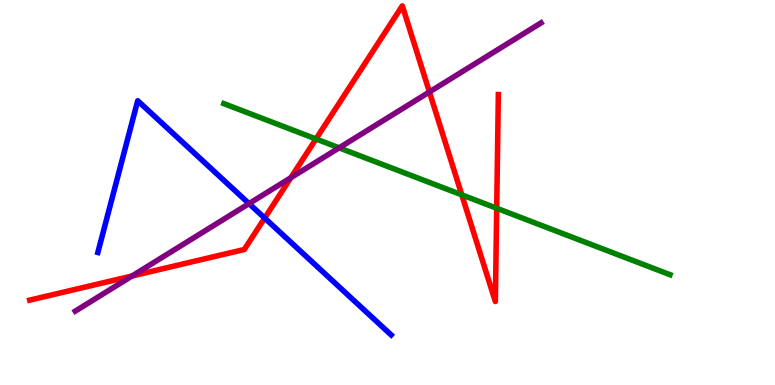[{'lines': ['blue', 'red'], 'intersections': [{'x': 3.42, 'y': 4.34}]}, {'lines': ['green', 'red'], 'intersections': [{'x': 4.08, 'y': 6.39}, {'x': 5.96, 'y': 4.94}, {'x': 6.41, 'y': 4.59}]}, {'lines': ['purple', 'red'], 'intersections': [{'x': 1.7, 'y': 2.83}, {'x': 3.75, 'y': 5.38}, {'x': 5.54, 'y': 7.61}]}, {'lines': ['blue', 'green'], 'intersections': []}, {'lines': ['blue', 'purple'], 'intersections': [{'x': 3.21, 'y': 4.71}]}, {'lines': ['green', 'purple'], 'intersections': [{'x': 4.38, 'y': 6.16}]}]